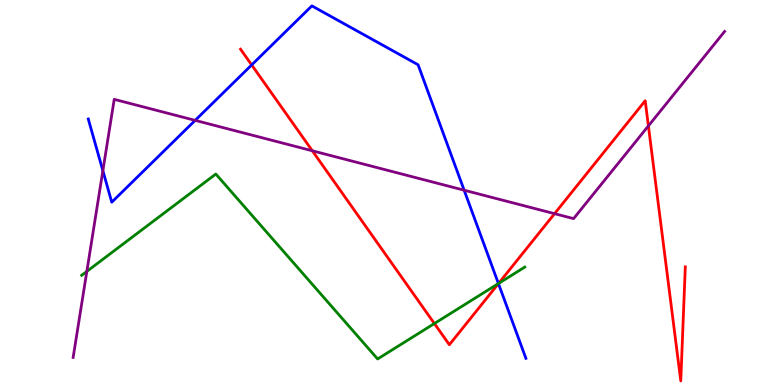[{'lines': ['blue', 'red'], 'intersections': [{'x': 3.25, 'y': 8.31}, {'x': 6.43, 'y': 2.63}]}, {'lines': ['green', 'red'], 'intersections': [{'x': 5.6, 'y': 1.6}, {'x': 6.43, 'y': 2.64}]}, {'lines': ['purple', 'red'], 'intersections': [{'x': 4.03, 'y': 6.08}, {'x': 7.16, 'y': 4.45}, {'x': 8.37, 'y': 6.73}]}, {'lines': ['blue', 'green'], 'intersections': [{'x': 6.43, 'y': 2.64}]}, {'lines': ['blue', 'purple'], 'intersections': [{'x': 1.33, 'y': 5.57}, {'x': 2.52, 'y': 6.87}, {'x': 5.99, 'y': 5.06}]}, {'lines': ['green', 'purple'], 'intersections': [{'x': 1.12, 'y': 2.95}]}]